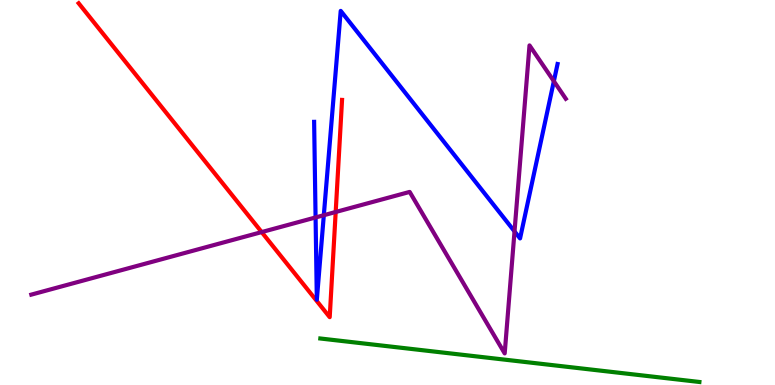[{'lines': ['blue', 'red'], 'intersections': []}, {'lines': ['green', 'red'], 'intersections': []}, {'lines': ['purple', 'red'], 'intersections': [{'x': 3.38, 'y': 3.97}, {'x': 4.33, 'y': 4.49}]}, {'lines': ['blue', 'green'], 'intersections': []}, {'lines': ['blue', 'purple'], 'intersections': [{'x': 4.07, 'y': 4.35}, {'x': 4.18, 'y': 4.41}, {'x': 6.64, 'y': 3.99}, {'x': 7.15, 'y': 7.89}]}, {'lines': ['green', 'purple'], 'intersections': []}]